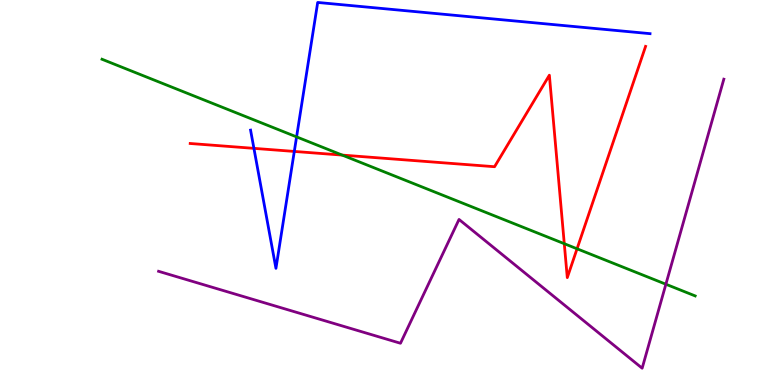[{'lines': ['blue', 'red'], 'intersections': [{'x': 3.28, 'y': 6.15}, {'x': 3.8, 'y': 6.07}]}, {'lines': ['green', 'red'], 'intersections': [{'x': 4.42, 'y': 5.97}, {'x': 7.28, 'y': 3.67}, {'x': 7.45, 'y': 3.54}]}, {'lines': ['purple', 'red'], 'intersections': []}, {'lines': ['blue', 'green'], 'intersections': [{'x': 3.83, 'y': 6.44}]}, {'lines': ['blue', 'purple'], 'intersections': []}, {'lines': ['green', 'purple'], 'intersections': [{'x': 8.59, 'y': 2.62}]}]